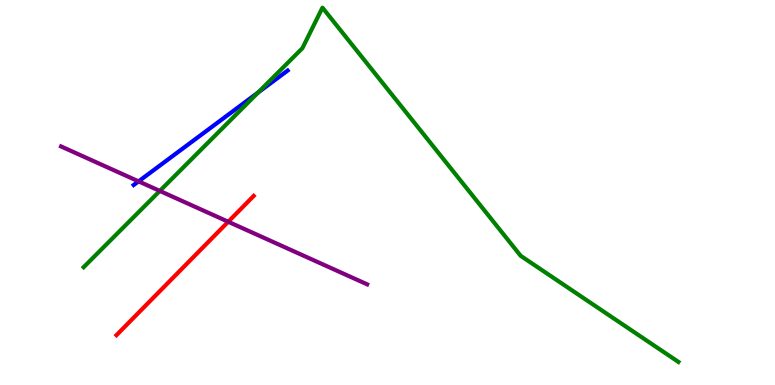[{'lines': ['blue', 'red'], 'intersections': []}, {'lines': ['green', 'red'], 'intersections': []}, {'lines': ['purple', 'red'], 'intersections': [{'x': 2.94, 'y': 4.24}]}, {'lines': ['blue', 'green'], 'intersections': [{'x': 3.33, 'y': 7.6}]}, {'lines': ['blue', 'purple'], 'intersections': [{'x': 1.79, 'y': 5.29}]}, {'lines': ['green', 'purple'], 'intersections': [{'x': 2.06, 'y': 5.04}]}]